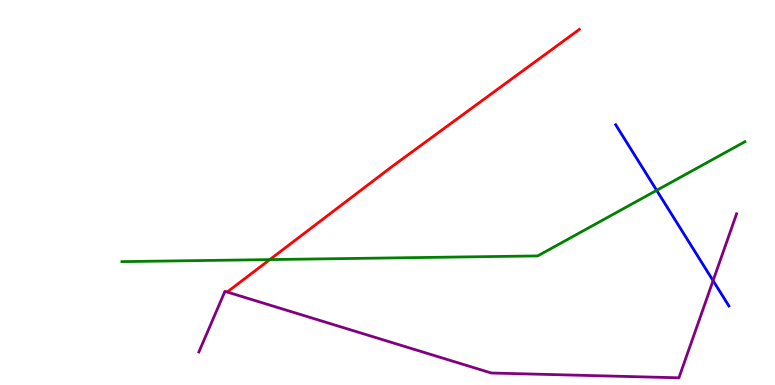[{'lines': ['blue', 'red'], 'intersections': []}, {'lines': ['green', 'red'], 'intersections': [{'x': 3.48, 'y': 3.26}]}, {'lines': ['purple', 'red'], 'intersections': []}, {'lines': ['blue', 'green'], 'intersections': [{'x': 8.47, 'y': 5.06}]}, {'lines': ['blue', 'purple'], 'intersections': [{'x': 9.2, 'y': 2.71}]}, {'lines': ['green', 'purple'], 'intersections': []}]